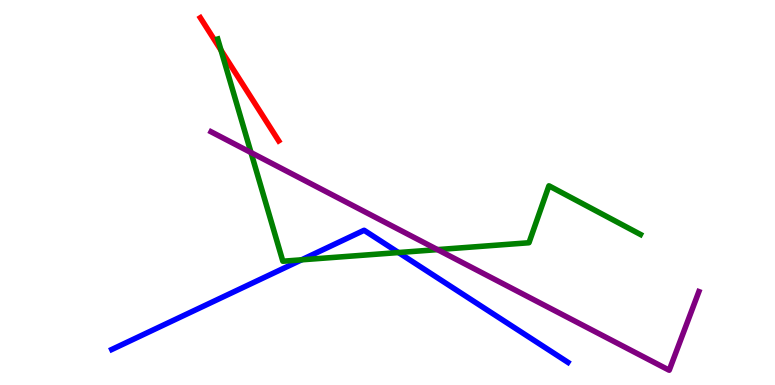[{'lines': ['blue', 'red'], 'intersections': []}, {'lines': ['green', 'red'], 'intersections': [{'x': 2.85, 'y': 8.7}]}, {'lines': ['purple', 'red'], 'intersections': []}, {'lines': ['blue', 'green'], 'intersections': [{'x': 3.89, 'y': 3.25}, {'x': 5.14, 'y': 3.44}]}, {'lines': ['blue', 'purple'], 'intersections': []}, {'lines': ['green', 'purple'], 'intersections': [{'x': 3.24, 'y': 6.04}, {'x': 5.64, 'y': 3.52}]}]